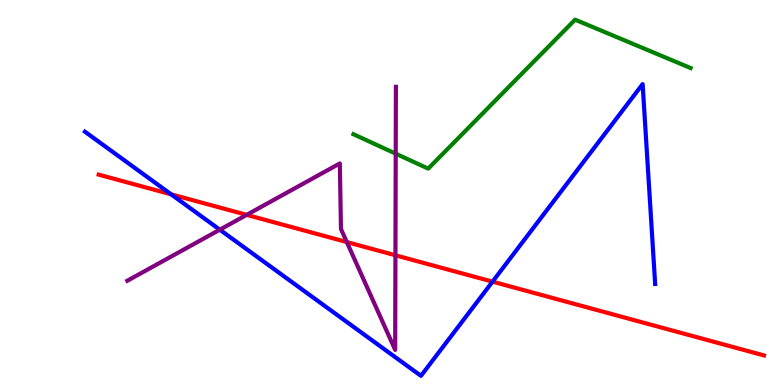[{'lines': ['blue', 'red'], 'intersections': [{'x': 2.21, 'y': 4.95}, {'x': 6.36, 'y': 2.68}]}, {'lines': ['green', 'red'], 'intersections': []}, {'lines': ['purple', 'red'], 'intersections': [{'x': 3.18, 'y': 4.42}, {'x': 4.48, 'y': 3.71}, {'x': 5.1, 'y': 3.37}]}, {'lines': ['blue', 'green'], 'intersections': []}, {'lines': ['blue', 'purple'], 'intersections': [{'x': 2.84, 'y': 4.03}]}, {'lines': ['green', 'purple'], 'intersections': [{'x': 5.11, 'y': 6.01}]}]